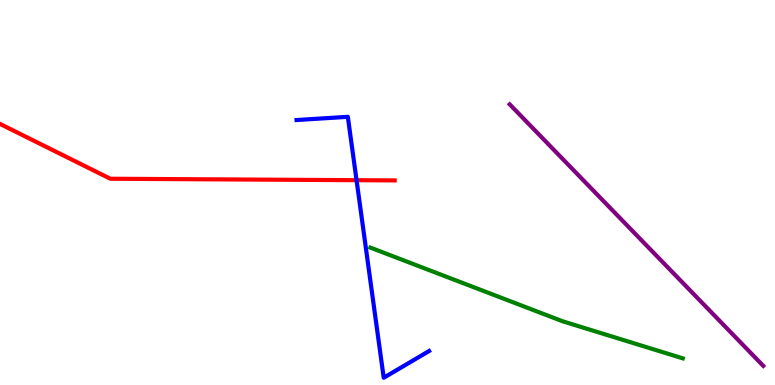[{'lines': ['blue', 'red'], 'intersections': [{'x': 4.6, 'y': 5.32}]}, {'lines': ['green', 'red'], 'intersections': []}, {'lines': ['purple', 'red'], 'intersections': []}, {'lines': ['blue', 'green'], 'intersections': []}, {'lines': ['blue', 'purple'], 'intersections': []}, {'lines': ['green', 'purple'], 'intersections': []}]